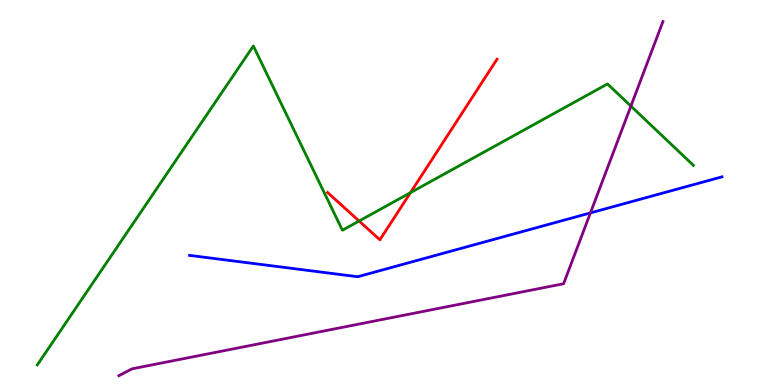[{'lines': ['blue', 'red'], 'intersections': []}, {'lines': ['green', 'red'], 'intersections': [{'x': 4.63, 'y': 4.26}, {'x': 5.3, 'y': 5.0}]}, {'lines': ['purple', 'red'], 'intersections': []}, {'lines': ['blue', 'green'], 'intersections': []}, {'lines': ['blue', 'purple'], 'intersections': [{'x': 7.62, 'y': 4.47}]}, {'lines': ['green', 'purple'], 'intersections': [{'x': 8.14, 'y': 7.24}]}]